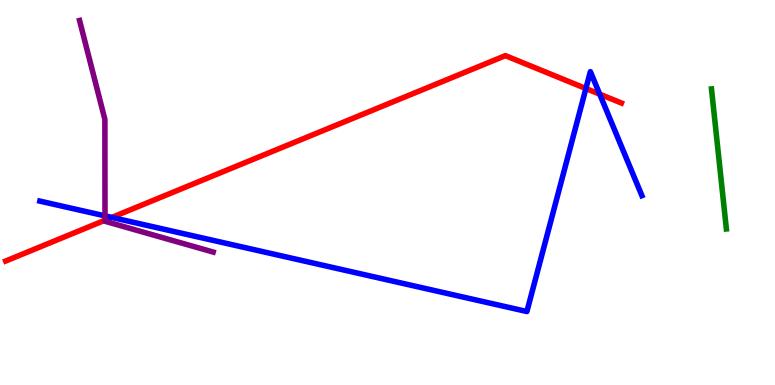[{'lines': ['blue', 'red'], 'intersections': [{'x': 1.44, 'y': 4.35}, {'x': 7.56, 'y': 7.7}, {'x': 7.74, 'y': 7.55}]}, {'lines': ['green', 'red'], 'intersections': []}, {'lines': ['purple', 'red'], 'intersections': [{'x': 1.35, 'y': 4.28}]}, {'lines': ['blue', 'green'], 'intersections': []}, {'lines': ['blue', 'purple'], 'intersections': [{'x': 1.35, 'y': 4.39}]}, {'lines': ['green', 'purple'], 'intersections': []}]